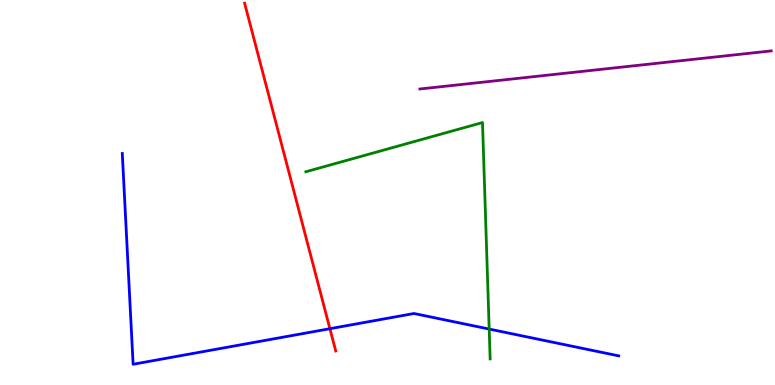[{'lines': ['blue', 'red'], 'intersections': [{'x': 4.26, 'y': 1.46}]}, {'lines': ['green', 'red'], 'intersections': []}, {'lines': ['purple', 'red'], 'intersections': []}, {'lines': ['blue', 'green'], 'intersections': [{'x': 6.31, 'y': 1.45}]}, {'lines': ['blue', 'purple'], 'intersections': []}, {'lines': ['green', 'purple'], 'intersections': []}]